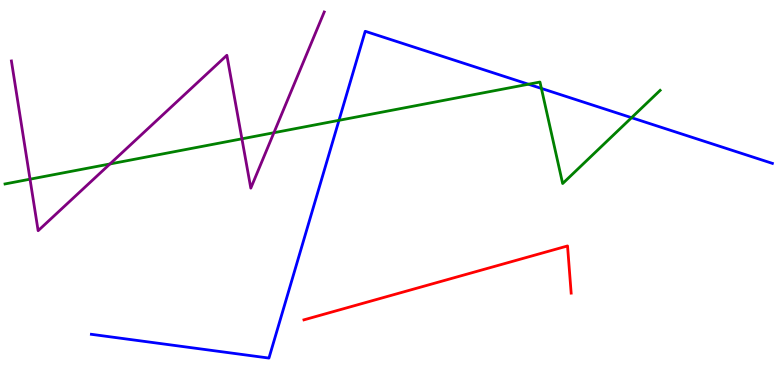[{'lines': ['blue', 'red'], 'intersections': []}, {'lines': ['green', 'red'], 'intersections': []}, {'lines': ['purple', 'red'], 'intersections': []}, {'lines': ['blue', 'green'], 'intersections': [{'x': 4.37, 'y': 6.87}, {'x': 6.82, 'y': 7.81}, {'x': 6.99, 'y': 7.7}, {'x': 8.15, 'y': 6.94}]}, {'lines': ['blue', 'purple'], 'intersections': []}, {'lines': ['green', 'purple'], 'intersections': [{'x': 0.387, 'y': 5.35}, {'x': 1.42, 'y': 5.74}, {'x': 3.12, 'y': 6.39}, {'x': 3.53, 'y': 6.55}]}]